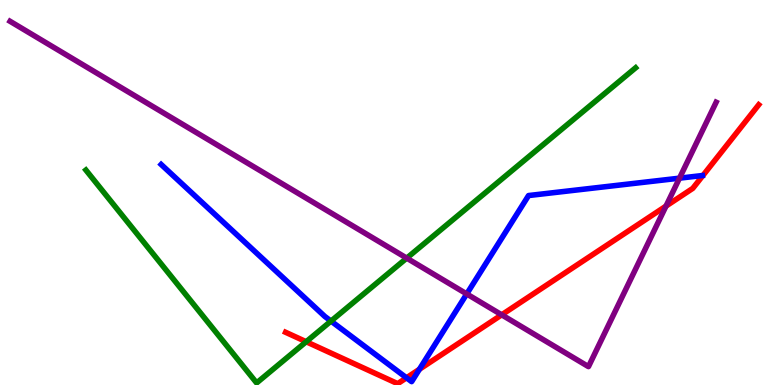[{'lines': ['blue', 'red'], 'intersections': [{'x': 5.25, 'y': 0.187}, {'x': 5.41, 'y': 0.408}]}, {'lines': ['green', 'red'], 'intersections': [{'x': 3.95, 'y': 1.12}]}, {'lines': ['purple', 'red'], 'intersections': [{'x': 6.47, 'y': 1.82}, {'x': 8.59, 'y': 4.65}]}, {'lines': ['blue', 'green'], 'intersections': [{'x': 4.27, 'y': 1.66}]}, {'lines': ['blue', 'purple'], 'intersections': [{'x': 6.02, 'y': 2.36}, {'x': 8.77, 'y': 5.37}]}, {'lines': ['green', 'purple'], 'intersections': [{'x': 5.25, 'y': 3.3}]}]